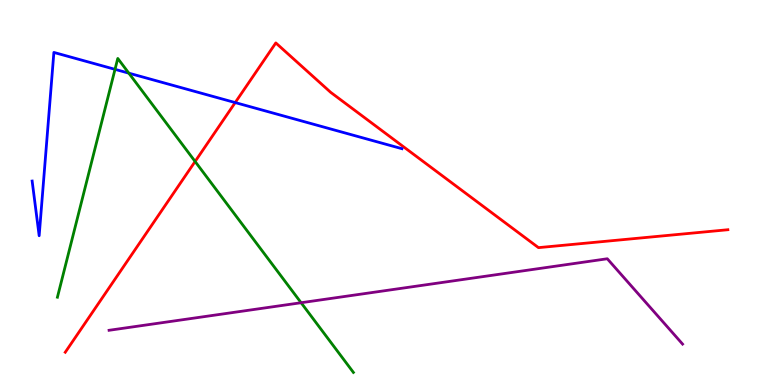[{'lines': ['blue', 'red'], 'intersections': [{'x': 3.03, 'y': 7.34}]}, {'lines': ['green', 'red'], 'intersections': [{'x': 2.52, 'y': 5.81}]}, {'lines': ['purple', 'red'], 'intersections': []}, {'lines': ['blue', 'green'], 'intersections': [{'x': 1.48, 'y': 8.2}, {'x': 1.66, 'y': 8.1}]}, {'lines': ['blue', 'purple'], 'intersections': []}, {'lines': ['green', 'purple'], 'intersections': [{'x': 3.89, 'y': 2.14}]}]